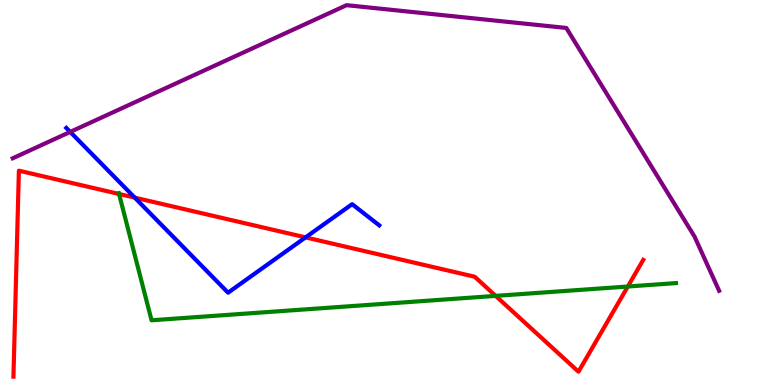[{'lines': ['blue', 'red'], 'intersections': [{'x': 1.74, 'y': 4.87}, {'x': 3.94, 'y': 3.83}]}, {'lines': ['green', 'red'], 'intersections': [{'x': 1.54, 'y': 4.96}, {'x': 6.4, 'y': 2.31}, {'x': 8.1, 'y': 2.56}]}, {'lines': ['purple', 'red'], 'intersections': []}, {'lines': ['blue', 'green'], 'intersections': []}, {'lines': ['blue', 'purple'], 'intersections': [{'x': 0.906, 'y': 6.57}]}, {'lines': ['green', 'purple'], 'intersections': []}]